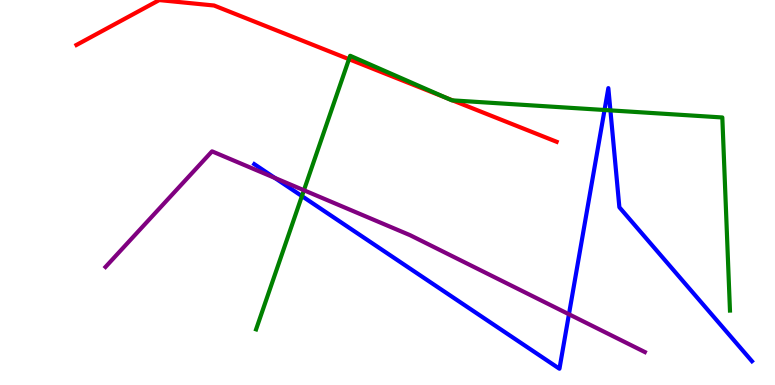[{'lines': ['blue', 'red'], 'intersections': []}, {'lines': ['green', 'red'], 'intersections': [{'x': 4.5, 'y': 8.46}, {'x': 5.76, 'y': 7.46}, {'x': 5.84, 'y': 7.39}]}, {'lines': ['purple', 'red'], 'intersections': []}, {'lines': ['blue', 'green'], 'intersections': [{'x': 3.9, 'y': 4.91}, {'x': 7.8, 'y': 7.14}, {'x': 7.88, 'y': 7.13}]}, {'lines': ['blue', 'purple'], 'intersections': [{'x': 3.55, 'y': 5.38}, {'x': 7.34, 'y': 1.84}]}, {'lines': ['green', 'purple'], 'intersections': [{'x': 3.92, 'y': 5.06}]}]